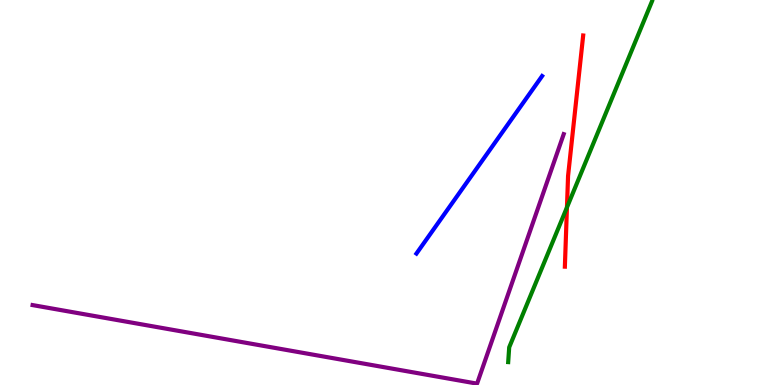[{'lines': ['blue', 'red'], 'intersections': []}, {'lines': ['green', 'red'], 'intersections': [{'x': 7.32, 'y': 4.61}]}, {'lines': ['purple', 'red'], 'intersections': []}, {'lines': ['blue', 'green'], 'intersections': []}, {'lines': ['blue', 'purple'], 'intersections': []}, {'lines': ['green', 'purple'], 'intersections': []}]